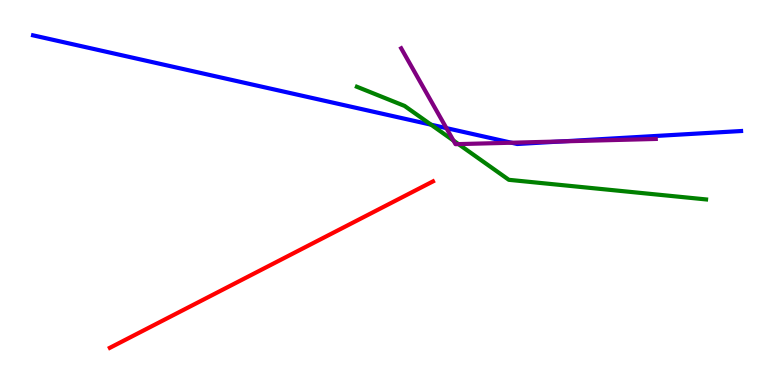[{'lines': ['blue', 'red'], 'intersections': []}, {'lines': ['green', 'red'], 'intersections': []}, {'lines': ['purple', 'red'], 'intersections': []}, {'lines': ['blue', 'green'], 'intersections': [{'x': 5.56, 'y': 6.76}]}, {'lines': ['blue', 'purple'], 'intersections': [{'x': 5.76, 'y': 6.67}, {'x': 6.6, 'y': 6.29}, {'x': 7.26, 'y': 6.33}]}, {'lines': ['green', 'purple'], 'intersections': [{'x': 5.85, 'y': 6.35}, {'x': 5.92, 'y': 6.26}]}]